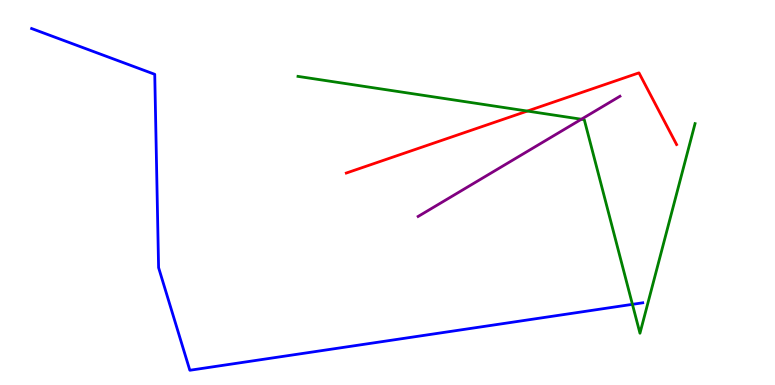[{'lines': ['blue', 'red'], 'intersections': []}, {'lines': ['green', 'red'], 'intersections': [{'x': 6.8, 'y': 7.12}]}, {'lines': ['purple', 'red'], 'intersections': []}, {'lines': ['blue', 'green'], 'intersections': [{'x': 8.16, 'y': 2.1}]}, {'lines': ['blue', 'purple'], 'intersections': []}, {'lines': ['green', 'purple'], 'intersections': [{'x': 7.5, 'y': 6.9}]}]